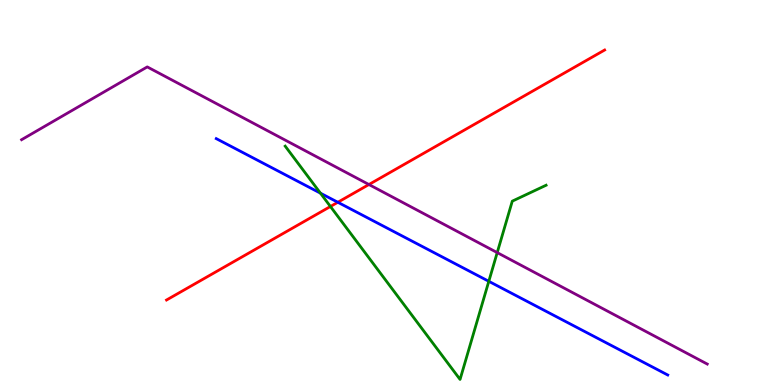[{'lines': ['blue', 'red'], 'intersections': [{'x': 4.36, 'y': 4.75}]}, {'lines': ['green', 'red'], 'intersections': [{'x': 4.26, 'y': 4.64}]}, {'lines': ['purple', 'red'], 'intersections': [{'x': 4.76, 'y': 5.21}]}, {'lines': ['blue', 'green'], 'intersections': [{'x': 4.13, 'y': 4.98}, {'x': 6.31, 'y': 2.69}]}, {'lines': ['blue', 'purple'], 'intersections': []}, {'lines': ['green', 'purple'], 'intersections': [{'x': 6.42, 'y': 3.44}]}]